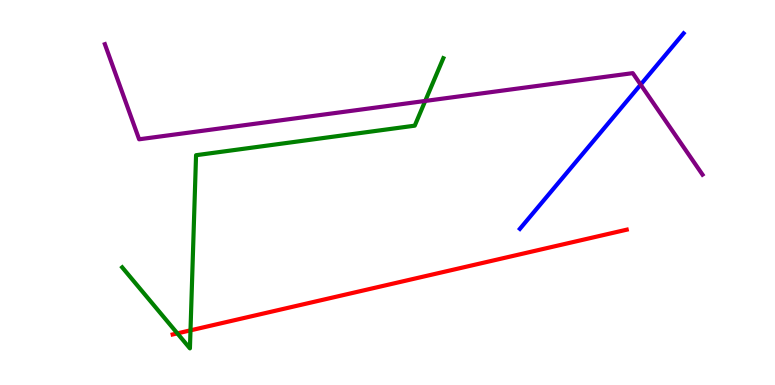[{'lines': ['blue', 'red'], 'intersections': []}, {'lines': ['green', 'red'], 'intersections': [{'x': 2.29, 'y': 1.34}, {'x': 2.46, 'y': 1.42}]}, {'lines': ['purple', 'red'], 'intersections': []}, {'lines': ['blue', 'green'], 'intersections': []}, {'lines': ['blue', 'purple'], 'intersections': [{'x': 8.27, 'y': 7.8}]}, {'lines': ['green', 'purple'], 'intersections': [{'x': 5.49, 'y': 7.38}]}]